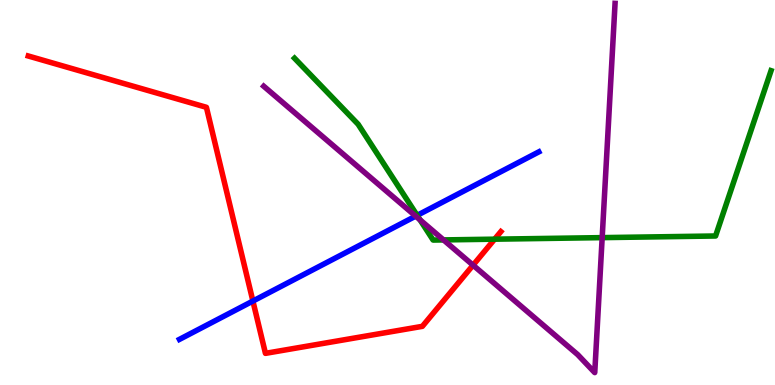[{'lines': ['blue', 'red'], 'intersections': [{'x': 3.26, 'y': 2.18}]}, {'lines': ['green', 'red'], 'intersections': [{'x': 6.38, 'y': 3.79}]}, {'lines': ['purple', 'red'], 'intersections': [{'x': 6.1, 'y': 3.11}]}, {'lines': ['blue', 'green'], 'intersections': [{'x': 5.38, 'y': 4.41}]}, {'lines': ['blue', 'purple'], 'intersections': [{'x': 5.36, 'y': 4.39}]}, {'lines': ['green', 'purple'], 'intersections': [{'x': 5.42, 'y': 4.29}, {'x': 5.72, 'y': 3.77}, {'x': 7.77, 'y': 3.83}]}]